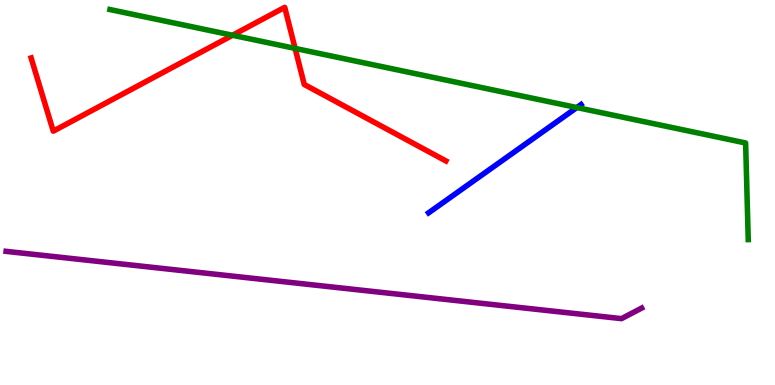[{'lines': ['blue', 'red'], 'intersections': []}, {'lines': ['green', 'red'], 'intersections': [{'x': 3.0, 'y': 9.08}, {'x': 3.81, 'y': 8.74}]}, {'lines': ['purple', 'red'], 'intersections': []}, {'lines': ['blue', 'green'], 'intersections': [{'x': 7.44, 'y': 7.21}]}, {'lines': ['blue', 'purple'], 'intersections': []}, {'lines': ['green', 'purple'], 'intersections': []}]